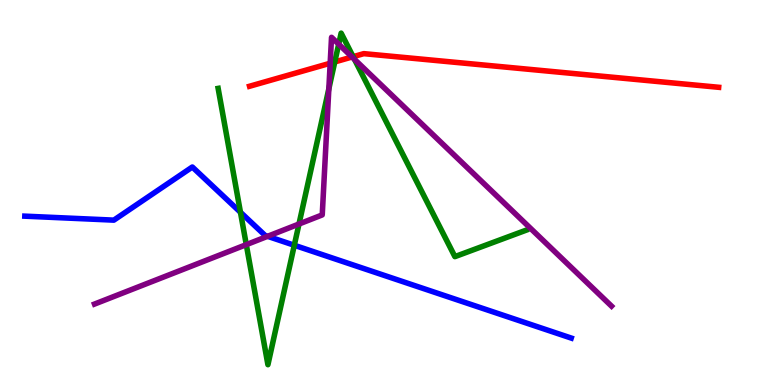[{'lines': ['blue', 'red'], 'intersections': []}, {'lines': ['green', 'red'], 'intersections': [{'x': 4.32, 'y': 8.39}, {'x': 4.56, 'y': 8.53}]}, {'lines': ['purple', 'red'], 'intersections': [{'x': 4.26, 'y': 8.36}, {'x': 4.54, 'y': 8.52}]}, {'lines': ['blue', 'green'], 'intersections': [{'x': 3.1, 'y': 4.49}, {'x': 3.8, 'y': 3.63}]}, {'lines': ['blue', 'purple'], 'intersections': [{'x': 3.45, 'y': 3.86}]}, {'lines': ['green', 'purple'], 'intersections': [{'x': 3.18, 'y': 3.65}, {'x': 3.86, 'y': 4.18}, {'x': 4.24, 'y': 7.69}, {'x': 4.37, 'y': 8.85}, {'x': 4.57, 'y': 8.46}]}]